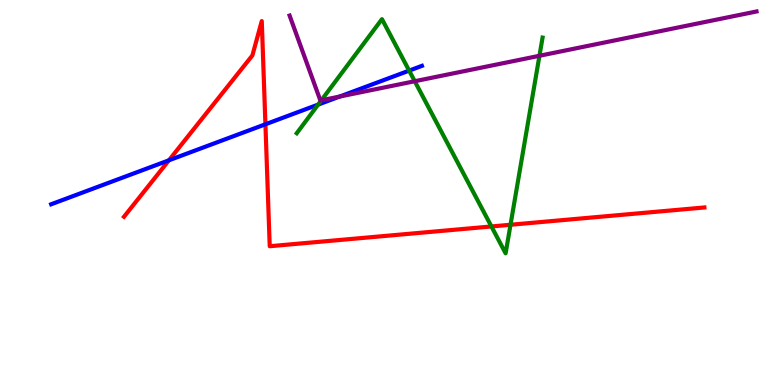[{'lines': ['blue', 'red'], 'intersections': [{'x': 2.18, 'y': 5.84}, {'x': 3.42, 'y': 6.77}]}, {'lines': ['green', 'red'], 'intersections': [{'x': 6.34, 'y': 4.12}, {'x': 6.59, 'y': 4.16}]}, {'lines': ['purple', 'red'], 'intersections': []}, {'lines': ['blue', 'green'], 'intersections': [{'x': 4.11, 'y': 7.28}, {'x': 5.28, 'y': 8.17}]}, {'lines': ['blue', 'purple'], 'intersections': [{'x': 4.38, 'y': 7.49}]}, {'lines': ['green', 'purple'], 'intersections': [{'x': 4.15, 'y': 7.4}, {'x': 5.35, 'y': 7.89}, {'x': 6.96, 'y': 8.55}]}]